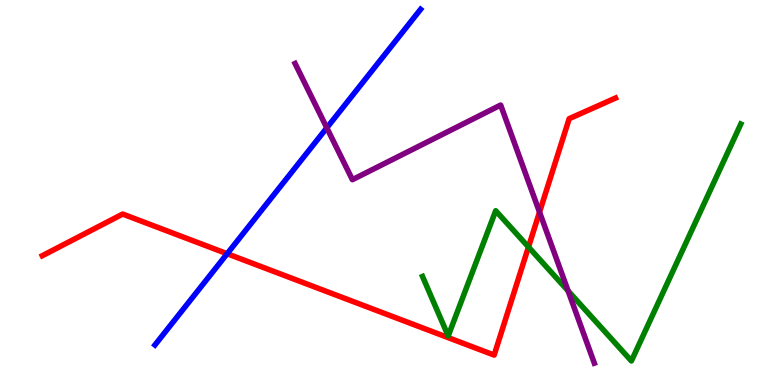[{'lines': ['blue', 'red'], 'intersections': [{'x': 2.93, 'y': 3.41}]}, {'lines': ['green', 'red'], 'intersections': [{'x': 6.82, 'y': 3.58}]}, {'lines': ['purple', 'red'], 'intersections': [{'x': 6.96, 'y': 4.49}]}, {'lines': ['blue', 'green'], 'intersections': []}, {'lines': ['blue', 'purple'], 'intersections': [{'x': 4.22, 'y': 6.68}]}, {'lines': ['green', 'purple'], 'intersections': [{'x': 7.33, 'y': 2.44}]}]